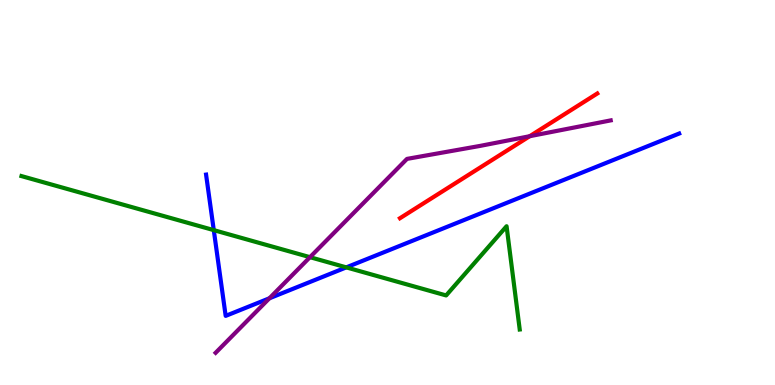[{'lines': ['blue', 'red'], 'intersections': []}, {'lines': ['green', 'red'], 'intersections': []}, {'lines': ['purple', 'red'], 'intersections': [{'x': 6.84, 'y': 6.46}]}, {'lines': ['blue', 'green'], 'intersections': [{'x': 2.76, 'y': 4.02}, {'x': 4.47, 'y': 3.06}]}, {'lines': ['blue', 'purple'], 'intersections': [{'x': 3.48, 'y': 2.25}]}, {'lines': ['green', 'purple'], 'intersections': [{'x': 4.0, 'y': 3.32}]}]